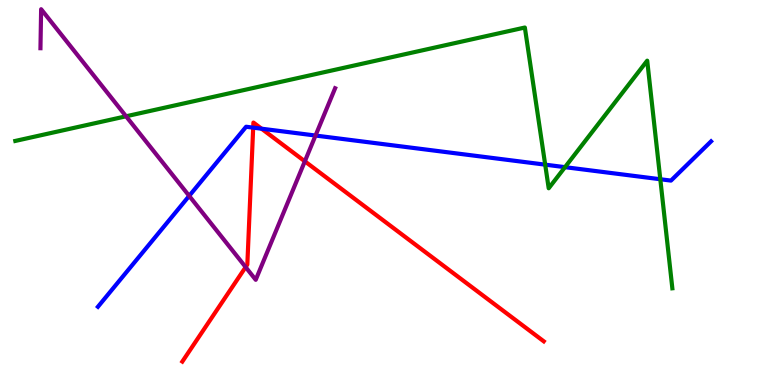[{'lines': ['blue', 'red'], 'intersections': [{'x': 3.27, 'y': 6.68}, {'x': 3.37, 'y': 6.66}]}, {'lines': ['green', 'red'], 'intersections': []}, {'lines': ['purple', 'red'], 'intersections': [{'x': 3.17, 'y': 3.06}, {'x': 3.93, 'y': 5.81}]}, {'lines': ['blue', 'green'], 'intersections': [{'x': 7.03, 'y': 5.72}, {'x': 7.29, 'y': 5.66}, {'x': 8.52, 'y': 5.34}]}, {'lines': ['blue', 'purple'], 'intersections': [{'x': 2.44, 'y': 4.91}, {'x': 4.07, 'y': 6.48}]}, {'lines': ['green', 'purple'], 'intersections': [{'x': 1.63, 'y': 6.98}]}]